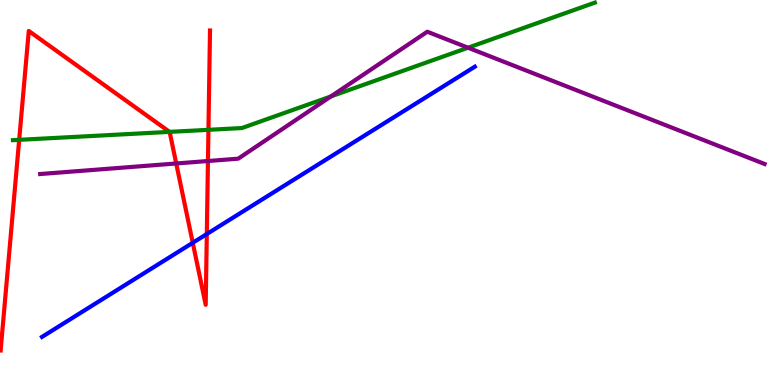[{'lines': ['blue', 'red'], 'intersections': [{'x': 2.49, 'y': 3.69}, {'x': 2.67, 'y': 3.92}]}, {'lines': ['green', 'red'], 'intersections': [{'x': 0.248, 'y': 6.37}, {'x': 2.19, 'y': 6.57}, {'x': 2.69, 'y': 6.63}]}, {'lines': ['purple', 'red'], 'intersections': [{'x': 2.27, 'y': 5.75}, {'x': 2.68, 'y': 5.82}]}, {'lines': ['blue', 'green'], 'intersections': []}, {'lines': ['blue', 'purple'], 'intersections': []}, {'lines': ['green', 'purple'], 'intersections': [{'x': 4.27, 'y': 7.5}, {'x': 6.04, 'y': 8.76}]}]